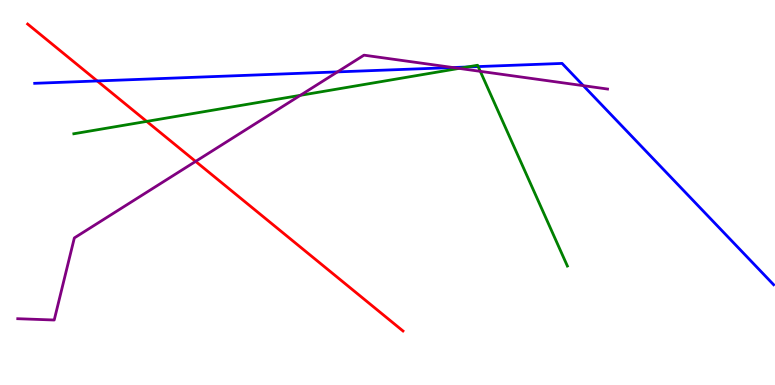[{'lines': ['blue', 'red'], 'intersections': [{'x': 1.25, 'y': 7.9}]}, {'lines': ['green', 'red'], 'intersections': [{'x': 1.89, 'y': 6.85}]}, {'lines': ['purple', 'red'], 'intersections': [{'x': 2.52, 'y': 5.81}]}, {'lines': ['blue', 'green'], 'intersections': [{'x': 6.03, 'y': 8.26}, {'x': 6.17, 'y': 8.27}]}, {'lines': ['blue', 'purple'], 'intersections': [{'x': 4.35, 'y': 8.13}, {'x': 5.84, 'y': 8.25}, {'x': 7.53, 'y': 7.77}]}, {'lines': ['green', 'purple'], 'intersections': [{'x': 3.88, 'y': 7.52}, {'x': 5.92, 'y': 8.22}, {'x': 6.2, 'y': 8.15}]}]